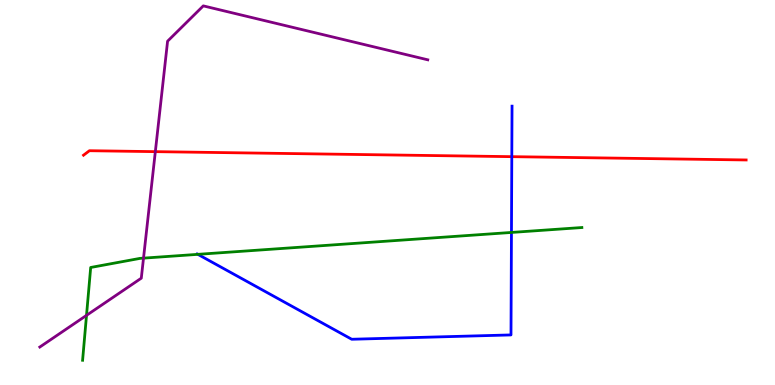[{'lines': ['blue', 'red'], 'intersections': [{'x': 6.6, 'y': 5.93}]}, {'lines': ['green', 'red'], 'intersections': []}, {'lines': ['purple', 'red'], 'intersections': [{'x': 2.0, 'y': 6.06}]}, {'lines': ['blue', 'green'], 'intersections': [{'x': 2.55, 'y': 3.39}, {'x': 6.6, 'y': 3.96}]}, {'lines': ['blue', 'purple'], 'intersections': []}, {'lines': ['green', 'purple'], 'intersections': [{'x': 1.12, 'y': 1.81}, {'x': 1.85, 'y': 3.3}]}]